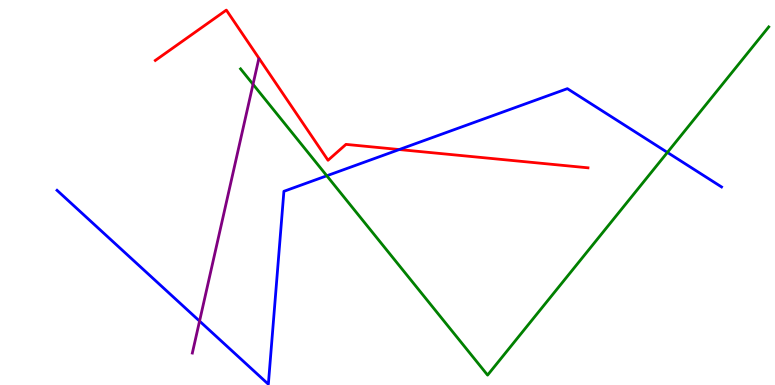[{'lines': ['blue', 'red'], 'intersections': [{'x': 5.15, 'y': 6.12}]}, {'lines': ['green', 'red'], 'intersections': []}, {'lines': ['purple', 'red'], 'intersections': []}, {'lines': ['blue', 'green'], 'intersections': [{'x': 4.22, 'y': 5.43}, {'x': 8.61, 'y': 6.04}]}, {'lines': ['blue', 'purple'], 'intersections': [{'x': 2.57, 'y': 1.66}]}, {'lines': ['green', 'purple'], 'intersections': [{'x': 3.26, 'y': 7.81}]}]